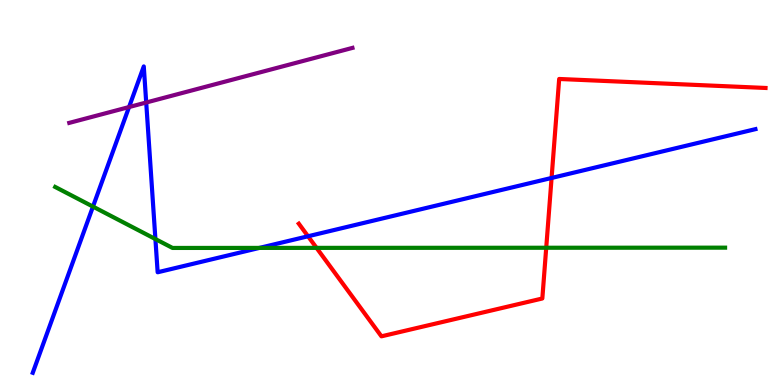[{'lines': ['blue', 'red'], 'intersections': [{'x': 3.97, 'y': 3.86}, {'x': 7.12, 'y': 5.38}]}, {'lines': ['green', 'red'], 'intersections': [{'x': 4.08, 'y': 3.56}, {'x': 7.05, 'y': 3.56}]}, {'lines': ['purple', 'red'], 'intersections': []}, {'lines': ['blue', 'green'], 'intersections': [{'x': 1.2, 'y': 4.63}, {'x': 2.01, 'y': 3.79}, {'x': 3.35, 'y': 3.56}]}, {'lines': ['blue', 'purple'], 'intersections': [{'x': 1.67, 'y': 7.22}, {'x': 1.89, 'y': 7.34}]}, {'lines': ['green', 'purple'], 'intersections': []}]